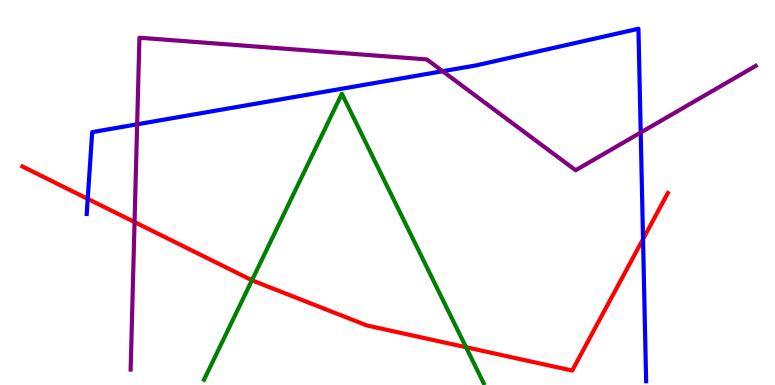[{'lines': ['blue', 'red'], 'intersections': [{'x': 1.13, 'y': 4.83}, {'x': 8.3, 'y': 3.79}]}, {'lines': ['green', 'red'], 'intersections': [{'x': 3.25, 'y': 2.72}, {'x': 6.01, 'y': 0.98}]}, {'lines': ['purple', 'red'], 'intersections': [{'x': 1.74, 'y': 4.23}]}, {'lines': ['blue', 'green'], 'intersections': []}, {'lines': ['blue', 'purple'], 'intersections': [{'x': 1.77, 'y': 6.77}, {'x': 5.71, 'y': 8.15}, {'x': 8.27, 'y': 6.56}]}, {'lines': ['green', 'purple'], 'intersections': []}]